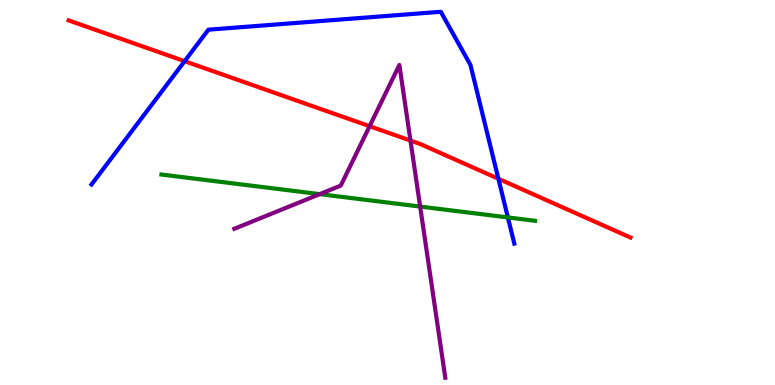[{'lines': ['blue', 'red'], 'intersections': [{'x': 2.38, 'y': 8.41}, {'x': 6.43, 'y': 5.36}]}, {'lines': ['green', 'red'], 'intersections': []}, {'lines': ['purple', 'red'], 'intersections': [{'x': 4.77, 'y': 6.72}, {'x': 5.3, 'y': 6.35}]}, {'lines': ['blue', 'green'], 'intersections': [{'x': 6.55, 'y': 4.35}]}, {'lines': ['blue', 'purple'], 'intersections': []}, {'lines': ['green', 'purple'], 'intersections': [{'x': 4.13, 'y': 4.96}, {'x': 5.42, 'y': 4.63}]}]